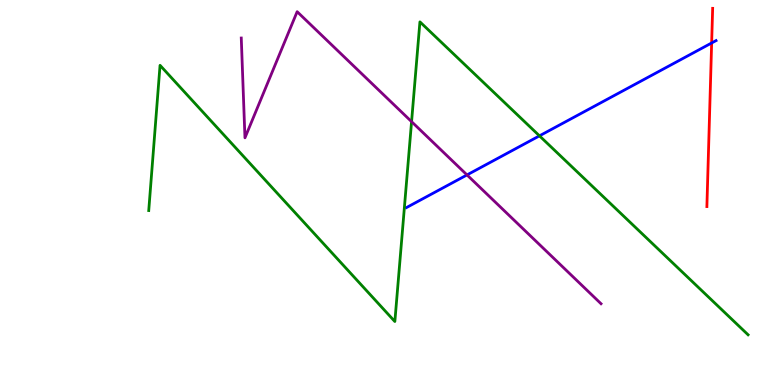[{'lines': ['blue', 'red'], 'intersections': [{'x': 9.18, 'y': 8.88}]}, {'lines': ['green', 'red'], 'intersections': []}, {'lines': ['purple', 'red'], 'intersections': []}, {'lines': ['blue', 'green'], 'intersections': [{'x': 6.96, 'y': 6.47}]}, {'lines': ['blue', 'purple'], 'intersections': [{'x': 6.03, 'y': 5.46}]}, {'lines': ['green', 'purple'], 'intersections': [{'x': 5.31, 'y': 6.84}]}]